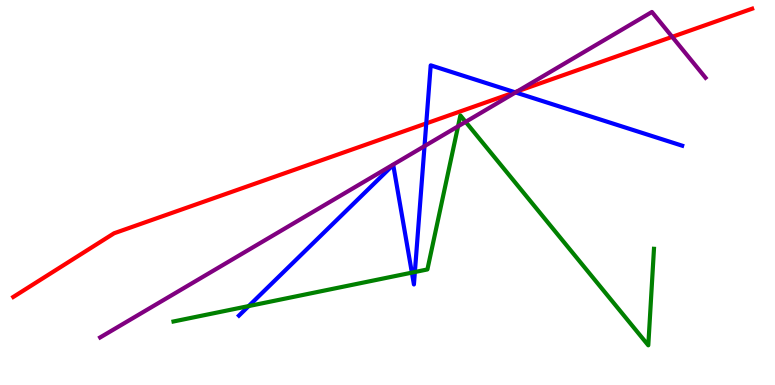[{'lines': ['blue', 'red'], 'intersections': [{'x': 5.5, 'y': 6.79}, {'x': 6.64, 'y': 7.6}]}, {'lines': ['green', 'red'], 'intersections': []}, {'lines': ['purple', 'red'], 'intersections': [{'x': 6.68, 'y': 7.63}, {'x': 8.67, 'y': 9.04}]}, {'lines': ['blue', 'green'], 'intersections': [{'x': 3.21, 'y': 2.05}, {'x': 5.31, 'y': 2.92}, {'x': 5.35, 'y': 2.93}]}, {'lines': ['blue', 'purple'], 'intersections': [{'x': 5.48, 'y': 6.21}, {'x': 6.65, 'y': 7.6}]}, {'lines': ['green', 'purple'], 'intersections': [{'x': 5.91, 'y': 6.72}, {'x': 6.01, 'y': 6.83}]}]